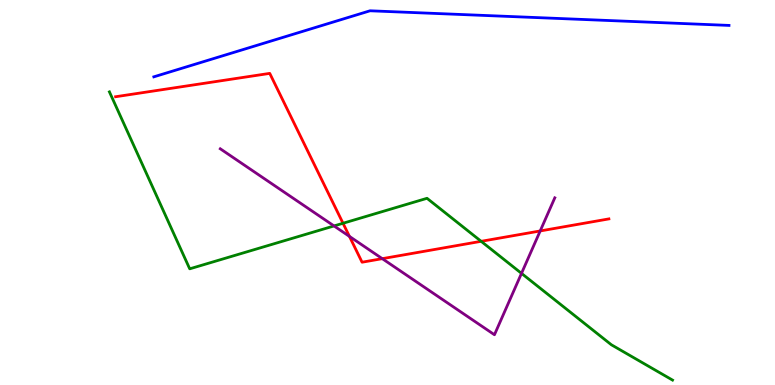[{'lines': ['blue', 'red'], 'intersections': []}, {'lines': ['green', 'red'], 'intersections': [{'x': 4.43, 'y': 4.2}, {'x': 6.21, 'y': 3.73}]}, {'lines': ['purple', 'red'], 'intersections': [{'x': 4.51, 'y': 3.86}, {'x': 4.93, 'y': 3.28}, {'x': 6.97, 'y': 4.0}]}, {'lines': ['blue', 'green'], 'intersections': []}, {'lines': ['blue', 'purple'], 'intersections': []}, {'lines': ['green', 'purple'], 'intersections': [{'x': 4.31, 'y': 4.13}, {'x': 6.73, 'y': 2.9}]}]